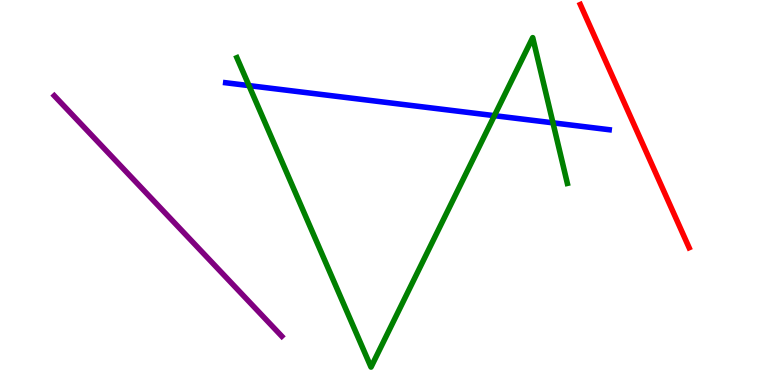[{'lines': ['blue', 'red'], 'intersections': []}, {'lines': ['green', 'red'], 'intersections': []}, {'lines': ['purple', 'red'], 'intersections': []}, {'lines': ['blue', 'green'], 'intersections': [{'x': 3.21, 'y': 7.78}, {'x': 6.38, 'y': 7.0}, {'x': 7.13, 'y': 6.81}]}, {'lines': ['blue', 'purple'], 'intersections': []}, {'lines': ['green', 'purple'], 'intersections': []}]